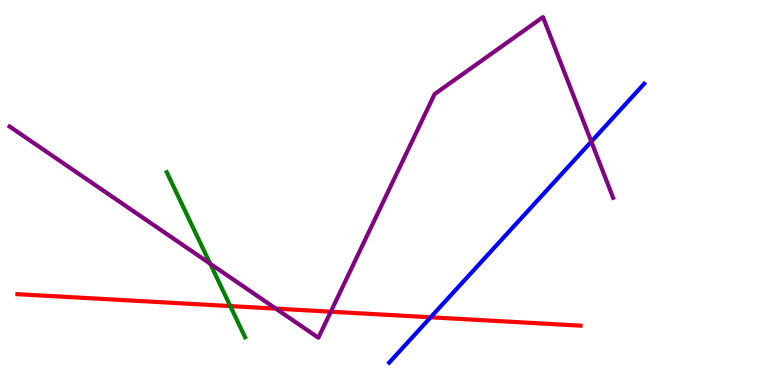[{'lines': ['blue', 'red'], 'intersections': [{'x': 5.56, 'y': 1.76}]}, {'lines': ['green', 'red'], 'intersections': [{'x': 2.97, 'y': 2.05}]}, {'lines': ['purple', 'red'], 'intersections': [{'x': 3.56, 'y': 1.98}, {'x': 4.27, 'y': 1.9}]}, {'lines': ['blue', 'green'], 'intersections': []}, {'lines': ['blue', 'purple'], 'intersections': [{'x': 7.63, 'y': 6.32}]}, {'lines': ['green', 'purple'], 'intersections': [{'x': 2.71, 'y': 3.15}]}]